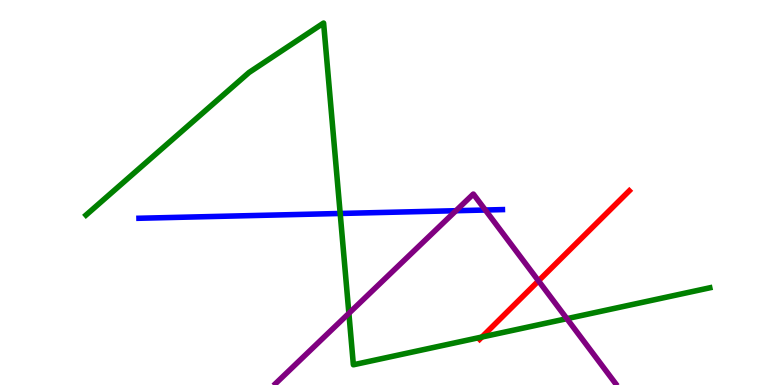[{'lines': ['blue', 'red'], 'intersections': []}, {'lines': ['green', 'red'], 'intersections': [{'x': 6.22, 'y': 1.25}]}, {'lines': ['purple', 'red'], 'intersections': [{'x': 6.95, 'y': 2.7}]}, {'lines': ['blue', 'green'], 'intersections': [{'x': 4.39, 'y': 4.46}]}, {'lines': ['blue', 'purple'], 'intersections': [{'x': 5.88, 'y': 4.53}, {'x': 6.26, 'y': 4.55}]}, {'lines': ['green', 'purple'], 'intersections': [{'x': 4.5, 'y': 1.86}, {'x': 7.31, 'y': 1.72}]}]